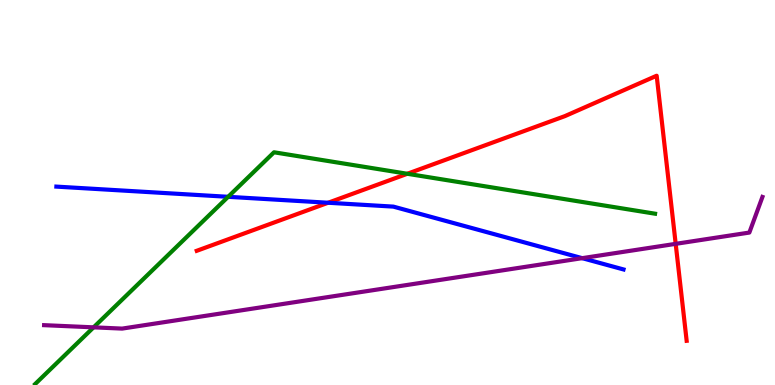[{'lines': ['blue', 'red'], 'intersections': [{'x': 4.23, 'y': 4.73}]}, {'lines': ['green', 'red'], 'intersections': [{'x': 5.26, 'y': 5.49}]}, {'lines': ['purple', 'red'], 'intersections': [{'x': 8.72, 'y': 3.67}]}, {'lines': ['blue', 'green'], 'intersections': [{'x': 2.94, 'y': 4.89}]}, {'lines': ['blue', 'purple'], 'intersections': [{'x': 7.51, 'y': 3.29}]}, {'lines': ['green', 'purple'], 'intersections': [{'x': 1.21, 'y': 1.5}]}]